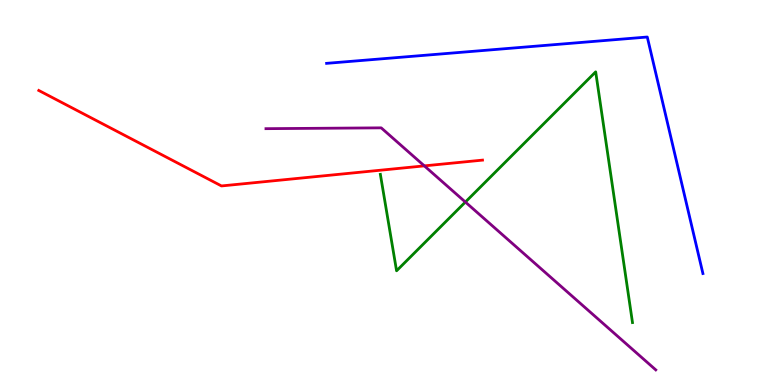[{'lines': ['blue', 'red'], 'intersections': []}, {'lines': ['green', 'red'], 'intersections': []}, {'lines': ['purple', 'red'], 'intersections': [{'x': 5.48, 'y': 5.69}]}, {'lines': ['blue', 'green'], 'intersections': []}, {'lines': ['blue', 'purple'], 'intersections': []}, {'lines': ['green', 'purple'], 'intersections': [{'x': 6.0, 'y': 4.75}]}]